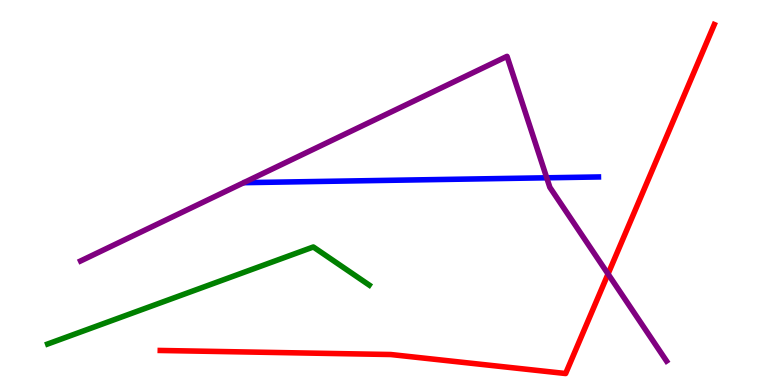[{'lines': ['blue', 'red'], 'intersections': []}, {'lines': ['green', 'red'], 'intersections': []}, {'lines': ['purple', 'red'], 'intersections': [{'x': 7.85, 'y': 2.88}]}, {'lines': ['blue', 'green'], 'intersections': []}, {'lines': ['blue', 'purple'], 'intersections': [{'x': 7.05, 'y': 5.38}]}, {'lines': ['green', 'purple'], 'intersections': []}]